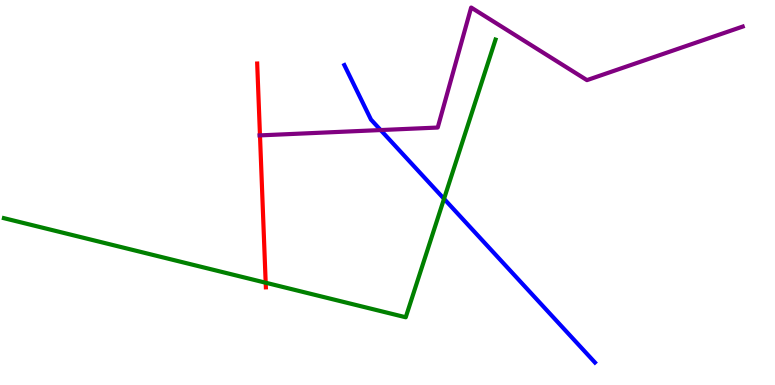[{'lines': ['blue', 'red'], 'intersections': []}, {'lines': ['green', 'red'], 'intersections': [{'x': 3.43, 'y': 2.66}]}, {'lines': ['purple', 'red'], 'intersections': [{'x': 3.35, 'y': 6.48}]}, {'lines': ['blue', 'green'], 'intersections': [{'x': 5.73, 'y': 4.84}]}, {'lines': ['blue', 'purple'], 'intersections': [{'x': 4.91, 'y': 6.62}]}, {'lines': ['green', 'purple'], 'intersections': []}]